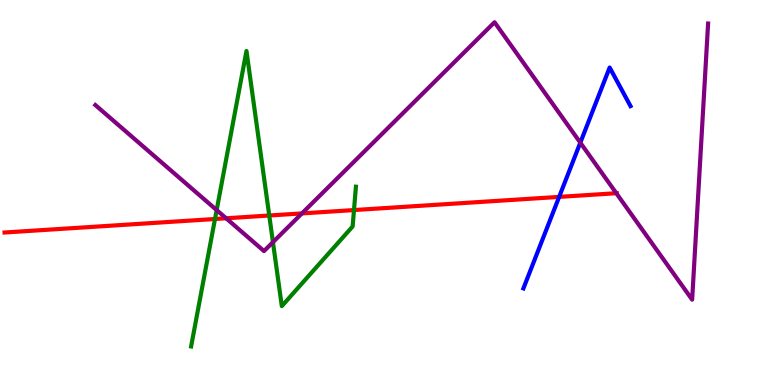[{'lines': ['blue', 'red'], 'intersections': [{'x': 7.21, 'y': 4.89}]}, {'lines': ['green', 'red'], 'intersections': [{'x': 2.77, 'y': 4.31}, {'x': 3.47, 'y': 4.4}, {'x': 4.57, 'y': 4.54}]}, {'lines': ['purple', 'red'], 'intersections': [{'x': 2.92, 'y': 4.33}, {'x': 3.9, 'y': 4.46}, {'x': 7.95, 'y': 4.98}]}, {'lines': ['blue', 'green'], 'intersections': []}, {'lines': ['blue', 'purple'], 'intersections': [{'x': 7.49, 'y': 6.29}]}, {'lines': ['green', 'purple'], 'intersections': [{'x': 2.8, 'y': 4.54}, {'x': 3.52, 'y': 3.71}]}]